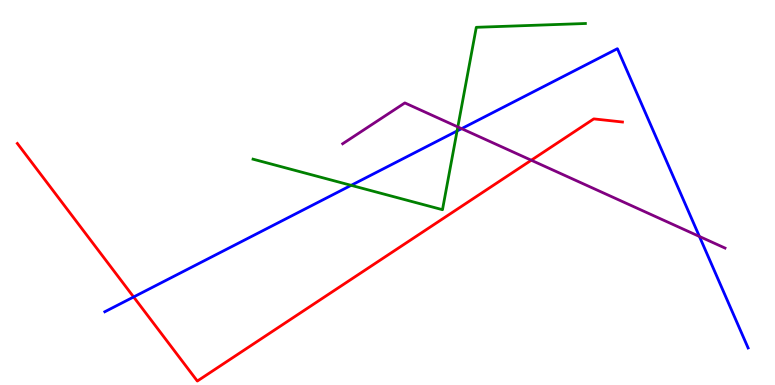[{'lines': ['blue', 'red'], 'intersections': [{'x': 1.72, 'y': 2.29}]}, {'lines': ['green', 'red'], 'intersections': []}, {'lines': ['purple', 'red'], 'intersections': [{'x': 6.86, 'y': 5.84}]}, {'lines': ['blue', 'green'], 'intersections': [{'x': 4.53, 'y': 5.19}, {'x': 5.9, 'y': 6.6}]}, {'lines': ['blue', 'purple'], 'intersections': [{'x': 5.96, 'y': 6.66}, {'x': 9.02, 'y': 3.86}]}, {'lines': ['green', 'purple'], 'intersections': [{'x': 5.91, 'y': 6.7}]}]